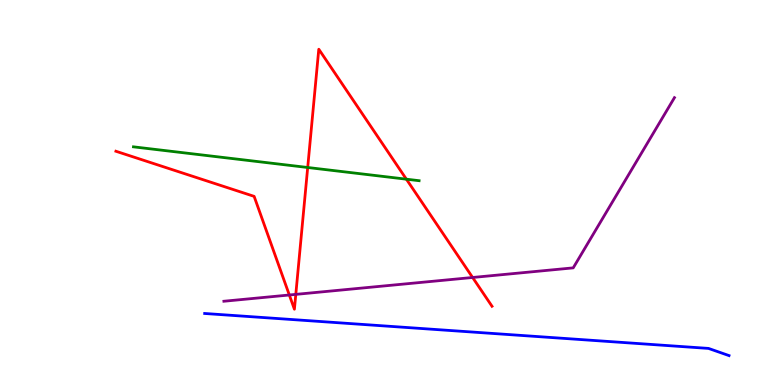[{'lines': ['blue', 'red'], 'intersections': []}, {'lines': ['green', 'red'], 'intersections': [{'x': 3.97, 'y': 5.65}, {'x': 5.24, 'y': 5.35}]}, {'lines': ['purple', 'red'], 'intersections': [{'x': 3.73, 'y': 2.34}, {'x': 3.82, 'y': 2.35}, {'x': 6.1, 'y': 2.79}]}, {'lines': ['blue', 'green'], 'intersections': []}, {'lines': ['blue', 'purple'], 'intersections': []}, {'lines': ['green', 'purple'], 'intersections': []}]